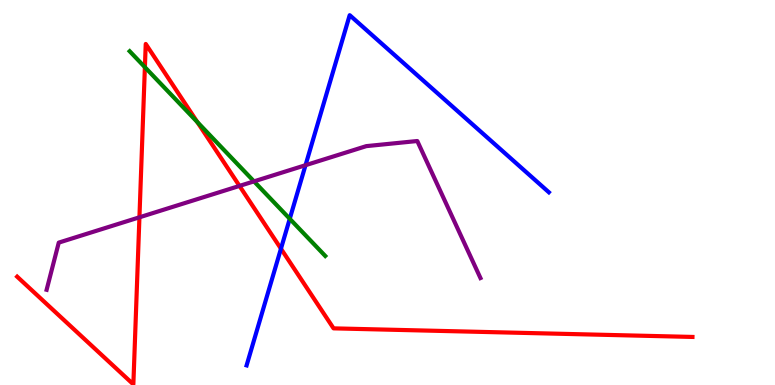[{'lines': ['blue', 'red'], 'intersections': [{'x': 3.63, 'y': 3.54}]}, {'lines': ['green', 'red'], 'intersections': [{'x': 1.87, 'y': 8.26}, {'x': 2.55, 'y': 6.83}]}, {'lines': ['purple', 'red'], 'intersections': [{'x': 1.8, 'y': 4.36}, {'x': 3.09, 'y': 5.17}]}, {'lines': ['blue', 'green'], 'intersections': [{'x': 3.74, 'y': 4.32}]}, {'lines': ['blue', 'purple'], 'intersections': [{'x': 3.94, 'y': 5.71}]}, {'lines': ['green', 'purple'], 'intersections': [{'x': 3.28, 'y': 5.29}]}]